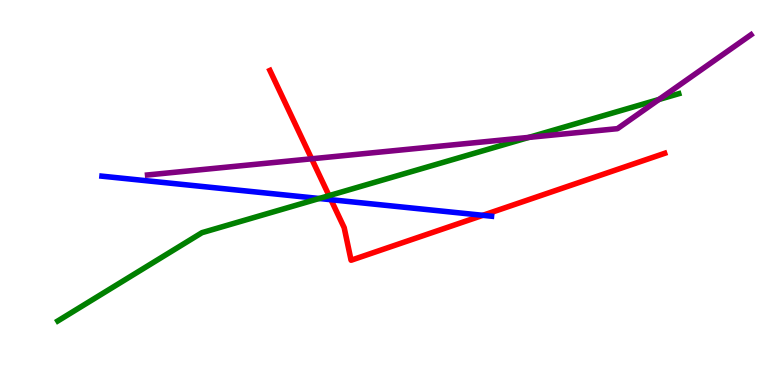[{'lines': ['blue', 'red'], 'intersections': [{'x': 4.27, 'y': 4.81}, {'x': 6.23, 'y': 4.41}]}, {'lines': ['green', 'red'], 'intersections': [{'x': 4.25, 'y': 4.92}]}, {'lines': ['purple', 'red'], 'intersections': [{'x': 4.02, 'y': 5.88}]}, {'lines': ['blue', 'green'], 'intersections': [{'x': 4.12, 'y': 4.84}]}, {'lines': ['blue', 'purple'], 'intersections': []}, {'lines': ['green', 'purple'], 'intersections': [{'x': 6.82, 'y': 6.43}, {'x': 8.5, 'y': 7.42}]}]